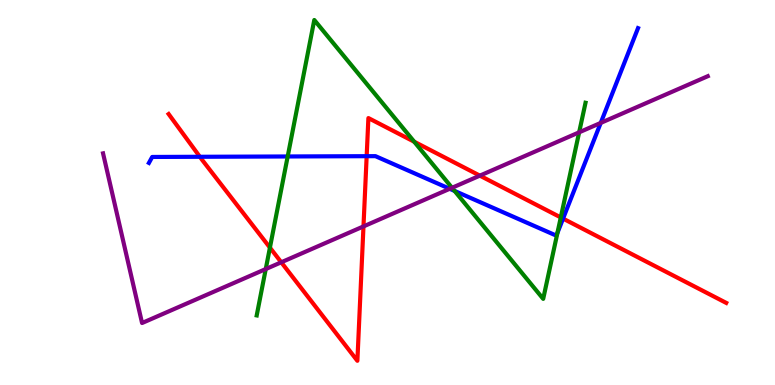[{'lines': ['blue', 'red'], 'intersections': [{'x': 2.58, 'y': 5.93}, {'x': 4.73, 'y': 5.94}, {'x': 7.27, 'y': 4.32}]}, {'lines': ['green', 'red'], 'intersections': [{'x': 3.48, 'y': 3.57}, {'x': 5.34, 'y': 6.32}, {'x': 7.24, 'y': 4.35}]}, {'lines': ['purple', 'red'], 'intersections': [{'x': 3.63, 'y': 3.19}, {'x': 4.69, 'y': 4.12}, {'x': 6.19, 'y': 5.44}]}, {'lines': ['blue', 'green'], 'intersections': [{'x': 3.71, 'y': 5.94}, {'x': 5.87, 'y': 5.04}, {'x': 7.19, 'y': 3.95}]}, {'lines': ['blue', 'purple'], 'intersections': [{'x': 5.8, 'y': 5.1}, {'x': 7.75, 'y': 6.81}]}, {'lines': ['green', 'purple'], 'intersections': [{'x': 3.43, 'y': 3.01}, {'x': 5.83, 'y': 5.12}, {'x': 7.47, 'y': 6.56}]}]